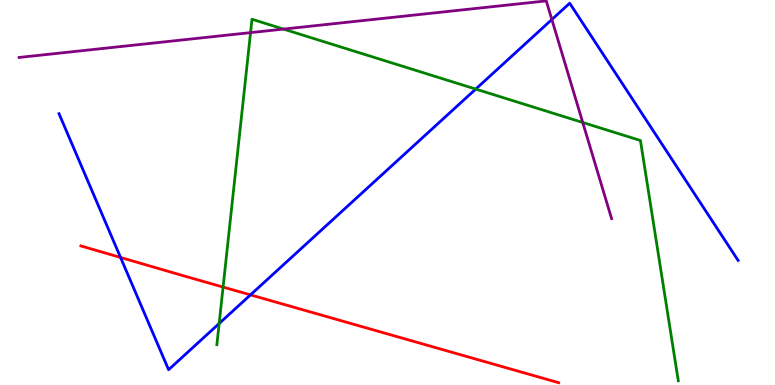[{'lines': ['blue', 'red'], 'intersections': [{'x': 1.56, 'y': 3.31}, {'x': 3.23, 'y': 2.34}]}, {'lines': ['green', 'red'], 'intersections': [{'x': 2.88, 'y': 2.54}]}, {'lines': ['purple', 'red'], 'intersections': []}, {'lines': ['blue', 'green'], 'intersections': [{'x': 2.83, 'y': 1.6}, {'x': 6.14, 'y': 7.69}]}, {'lines': ['blue', 'purple'], 'intersections': [{'x': 7.12, 'y': 9.49}]}, {'lines': ['green', 'purple'], 'intersections': [{'x': 3.23, 'y': 9.15}, {'x': 3.66, 'y': 9.24}, {'x': 7.52, 'y': 6.82}]}]